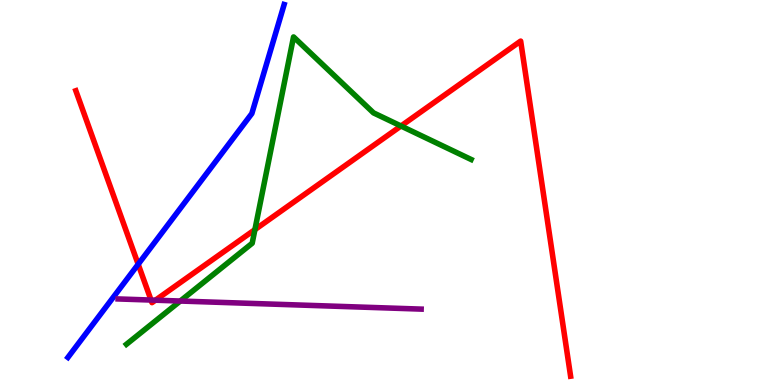[{'lines': ['blue', 'red'], 'intersections': [{'x': 1.78, 'y': 3.14}]}, {'lines': ['green', 'red'], 'intersections': [{'x': 3.29, 'y': 4.04}, {'x': 5.17, 'y': 6.73}]}, {'lines': ['purple', 'red'], 'intersections': [{'x': 1.95, 'y': 2.21}, {'x': 2.01, 'y': 2.2}]}, {'lines': ['blue', 'green'], 'intersections': []}, {'lines': ['blue', 'purple'], 'intersections': []}, {'lines': ['green', 'purple'], 'intersections': [{'x': 2.33, 'y': 2.18}]}]